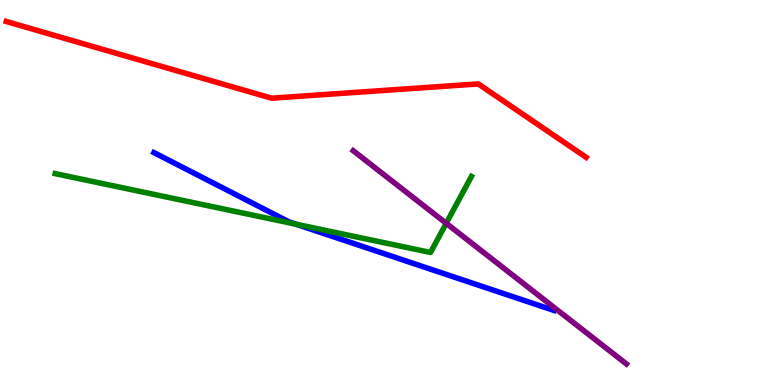[{'lines': ['blue', 'red'], 'intersections': []}, {'lines': ['green', 'red'], 'intersections': []}, {'lines': ['purple', 'red'], 'intersections': []}, {'lines': ['blue', 'green'], 'intersections': [{'x': 3.82, 'y': 4.18}]}, {'lines': ['blue', 'purple'], 'intersections': []}, {'lines': ['green', 'purple'], 'intersections': [{'x': 5.76, 'y': 4.2}]}]